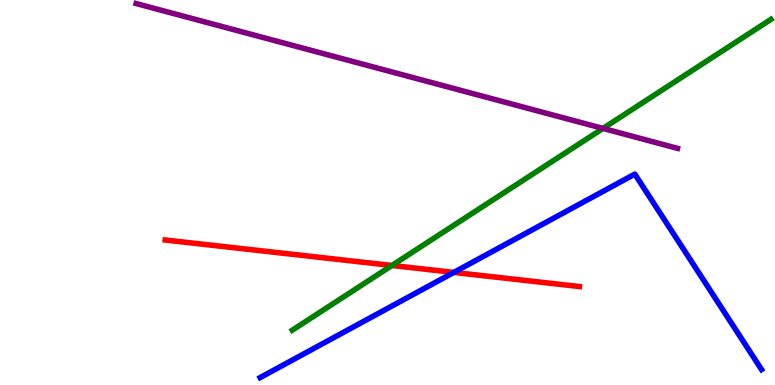[{'lines': ['blue', 'red'], 'intersections': [{'x': 5.86, 'y': 2.92}]}, {'lines': ['green', 'red'], 'intersections': [{'x': 5.06, 'y': 3.1}]}, {'lines': ['purple', 'red'], 'intersections': []}, {'lines': ['blue', 'green'], 'intersections': []}, {'lines': ['blue', 'purple'], 'intersections': []}, {'lines': ['green', 'purple'], 'intersections': [{'x': 7.78, 'y': 6.66}]}]